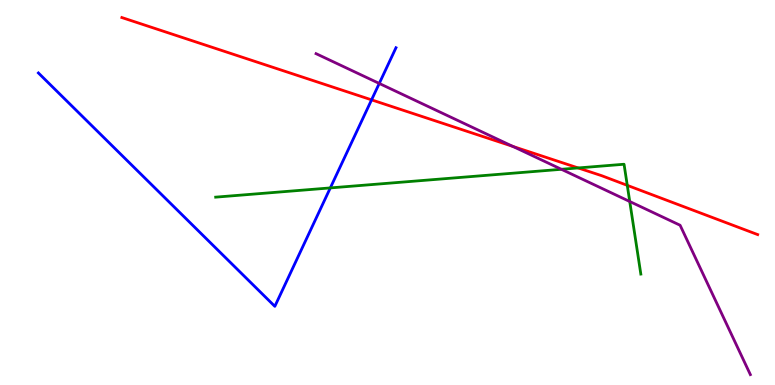[{'lines': ['blue', 'red'], 'intersections': [{'x': 4.79, 'y': 7.41}]}, {'lines': ['green', 'red'], 'intersections': [{'x': 7.46, 'y': 5.64}, {'x': 8.09, 'y': 5.19}]}, {'lines': ['purple', 'red'], 'intersections': [{'x': 6.62, 'y': 6.2}]}, {'lines': ['blue', 'green'], 'intersections': [{'x': 4.26, 'y': 5.12}]}, {'lines': ['blue', 'purple'], 'intersections': [{'x': 4.89, 'y': 7.83}]}, {'lines': ['green', 'purple'], 'intersections': [{'x': 7.24, 'y': 5.6}, {'x': 8.13, 'y': 4.77}]}]